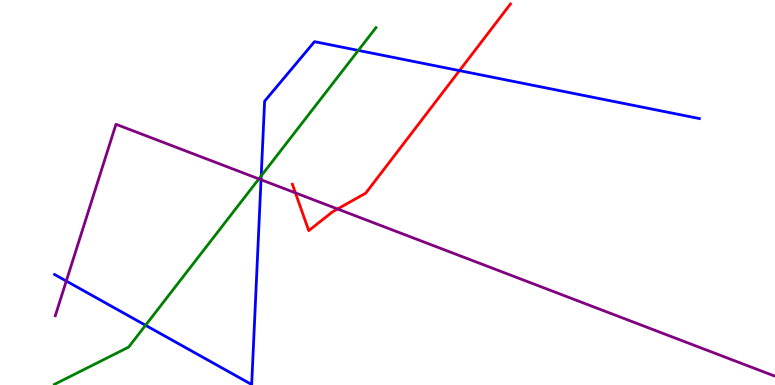[{'lines': ['blue', 'red'], 'intersections': [{'x': 5.93, 'y': 8.17}]}, {'lines': ['green', 'red'], 'intersections': []}, {'lines': ['purple', 'red'], 'intersections': [{'x': 3.81, 'y': 4.99}, {'x': 4.36, 'y': 4.57}]}, {'lines': ['blue', 'green'], 'intersections': [{'x': 1.88, 'y': 1.55}, {'x': 3.37, 'y': 5.43}, {'x': 4.62, 'y': 8.69}]}, {'lines': ['blue', 'purple'], 'intersections': [{'x': 0.855, 'y': 2.7}, {'x': 3.37, 'y': 5.33}]}, {'lines': ['green', 'purple'], 'intersections': [{'x': 3.34, 'y': 5.35}]}]